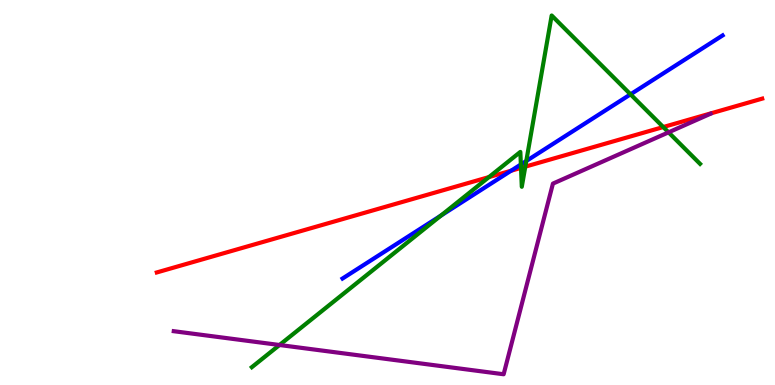[{'lines': ['blue', 'red'], 'intersections': [{'x': 6.59, 'y': 5.57}]}, {'lines': ['green', 'red'], 'intersections': [{'x': 6.31, 'y': 5.4}, {'x': 6.72, 'y': 5.64}, {'x': 6.78, 'y': 5.67}, {'x': 8.56, 'y': 6.7}]}, {'lines': ['purple', 'red'], 'intersections': []}, {'lines': ['blue', 'green'], 'intersections': [{'x': 5.69, 'y': 4.4}, {'x': 6.72, 'y': 5.73}, {'x': 6.79, 'y': 5.82}, {'x': 8.14, 'y': 7.55}]}, {'lines': ['blue', 'purple'], 'intersections': []}, {'lines': ['green', 'purple'], 'intersections': [{'x': 3.61, 'y': 1.04}, {'x': 8.63, 'y': 6.56}]}]